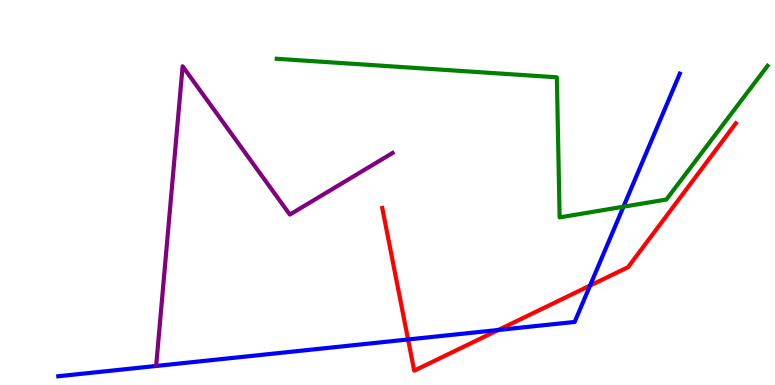[{'lines': ['blue', 'red'], 'intersections': [{'x': 5.27, 'y': 1.18}, {'x': 6.43, 'y': 1.43}, {'x': 7.61, 'y': 2.58}]}, {'lines': ['green', 'red'], 'intersections': []}, {'lines': ['purple', 'red'], 'intersections': []}, {'lines': ['blue', 'green'], 'intersections': [{'x': 8.04, 'y': 4.63}]}, {'lines': ['blue', 'purple'], 'intersections': []}, {'lines': ['green', 'purple'], 'intersections': []}]